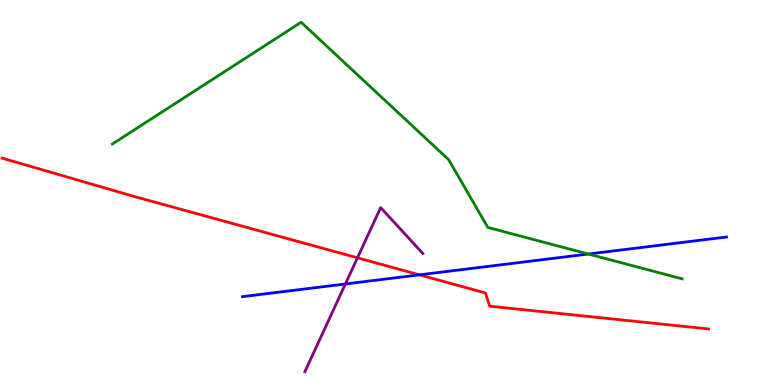[{'lines': ['blue', 'red'], 'intersections': [{'x': 5.41, 'y': 2.86}]}, {'lines': ['green', 'red'], 'intersections': []}, {'lines': ['purple', 'red'], 'intersections': [{'x': 4.61, 'y': 3.3}]}, {'lines': ['blue', 'green'], 'intersections': [{'x': 7.59, 'y': 3.4}]}, {'lines': ['blue', 'purple'], 'intersections': [{'x': 4.46, 'y': 2.62}]}, {'lines': ['green', 'purple'], 'intersections': []}]